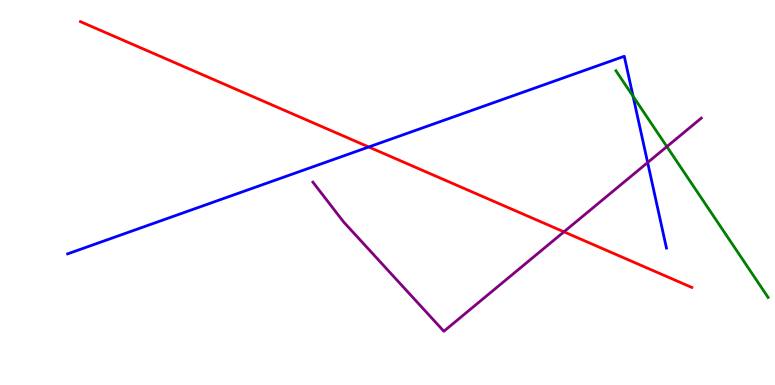[{'lines': ['blue', 'red'], 'intersections': [{'x': 4.76, 'y': 6.18}]}, {'lines': ['green', 'red'], 'intersections': []}, {'lines': ['purple', 'red'], 'intersections': [{'x': 7.28, 'y': 3.98}]}, {'lines': ['blue', 'green'], 'intersections': [{'x': 8.17, 'y': 7.5}]}, {'lines': ['blue', 'purple'], 'intersections': [{'x': 8.36, 'y': 5.78}]}, {'lines': ['green', 'purple'], 'intersections': [{'x': 8.6, 'y': 6.19}]}]